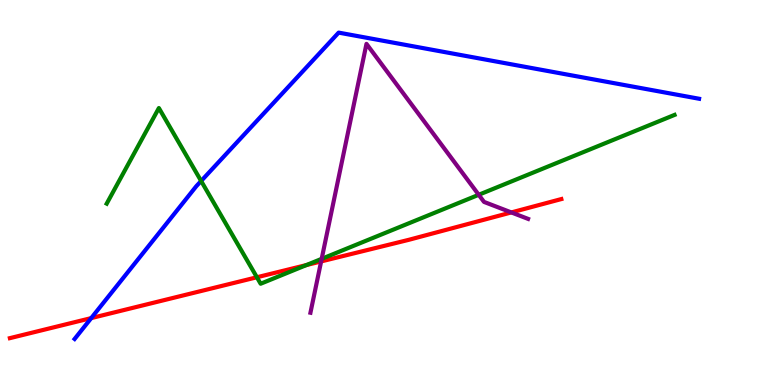[{'lines': ['blue', 'red'], 'intersections': [{'x': 1.18, 'y': 1.74}]}, {'lines': ['green', 'red'], 'intersections': [{'x': 3.31, 'y': 2.8}, {'x': 3.95, 'y': 3.12}]}, {'lines': ['purple', 'red'], 'intersections': [{'x': 4.14, 'y': 3.21}, {'x': 6.6, 'y': 4.48}]}, {'lines': ['blue', 'green'], 'intersections': [{'x': 2.6, 'y': 5.3}]}, {'lines': ['blue', 'purple'], 'intersections': []}, {'lines': ['green', 'purple'], 'intersections': [{'x': 4.15, 'y': 3.28}, {'x': 6.18, 'y': 4.94}]}]